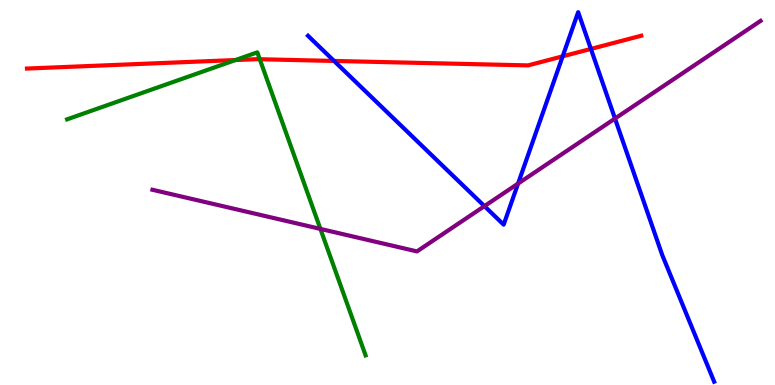[{'lines': ['blue', 'red'], 'intersections': [{'x': 4.31, 'y': 8.42}, {'x': 7.26, 'y': 8.54}, {'x': 7.62, 'y': 8.73}]}, {'lines': ['green', 'red'], 'intersections': [{'x': 3.04, 'y': 8.44}, {'x': 3.35, 'y': 8.46}]}, {'lines': ['purple', 'red'], 'intersections': []}, {'lines': ['blue', 'green'], 'intersections': []}, {'lines': ['blue', 'purple'], 'intersections': [{'x': 6.25, 'y': 4.65}, {'x': 6.68, 'y': 5.23}, {'x': 7.94, 'y': 6.92}]}, {'lines': ['green', 'purple'], 'intersections': [{'x': 4.13, 'y': 4.05}]}]